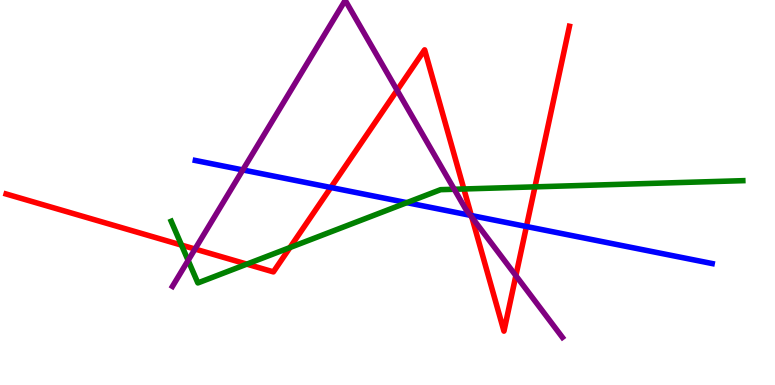[{'lines': ['blue', 'red'], 'intersections': [{'x': 4.27, 'y': 5.13}, {'x': 6.08, 'y': 4.4}, {'x': 6.79, 'y': 4.12}]}, {'lines': ['green', 'red'], 'intersections': [{'x': 2.34, 'y': 3.63}, {'x': 3.18, 'y': 3.14}, {'x': 3.74, 'y': 3.57}, {'x': 5.99, 'y': 5.09}, {'x': 6.9, 'y': 5.15}]}, {'lines': ['purple', 'red'], 'intersections': [{'x': 2.52, 'y': 3.53}, {'x': 5.12, 'y': 7.66}, {'x': 6.09, 'y': 4.36}, {'x': 6.66, 'y': 2.84}]}, {'lines': ['blue', 'green'], 'intersections': [{'x': 5.25, 'y': 4.74}]}, {'lines': ['blue', 'purple'], 'intersections': [{'x': 3.13, 'y': 5.59}, {'x': 6.07, 'y': 4.41}]}, {'lines': ['green', 'purple'], 'intersections': [{'x': 2.43, 'y': 3.24}, {'x': 5.86, 'y': 5.08}]}]